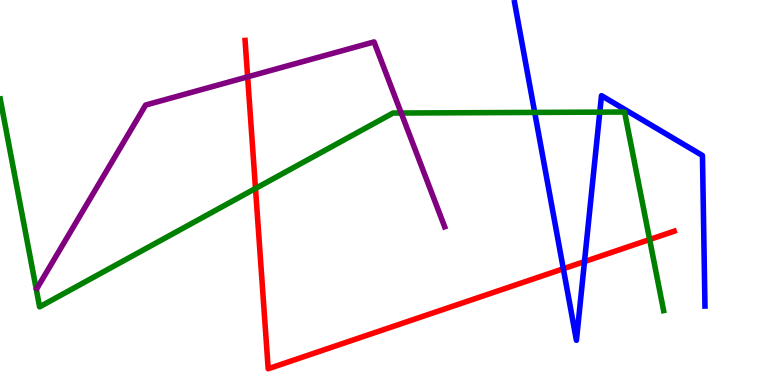[{'lines': ['blue', 'red'], 'intersections': [{'x': 7.27, 'y': 3.02}, {'x': 7.54, 'y': 3.21}]}, {'lines': ['green', 'red'], 'intersections': [{'x': 3.3, 'y': 5.11}, {'x': 8.38, 'y': 3.78}]}, {'lines': ['purple', 'red'], 'intersections': [{'x': 3.2, 'y': 8.0}]}, {'lines': ['blue', 'green'], 'intersections': [{'x': 6.9, 'y': 7.08}, {'x': 7.74, 'y': 7.09}]}, {'lines': ['blue', 'purple'], 'intersections': []}, {'lines': ['green', 'purple'], 'intersections': [{'x': 5.18, 'y': 7.06}]}]